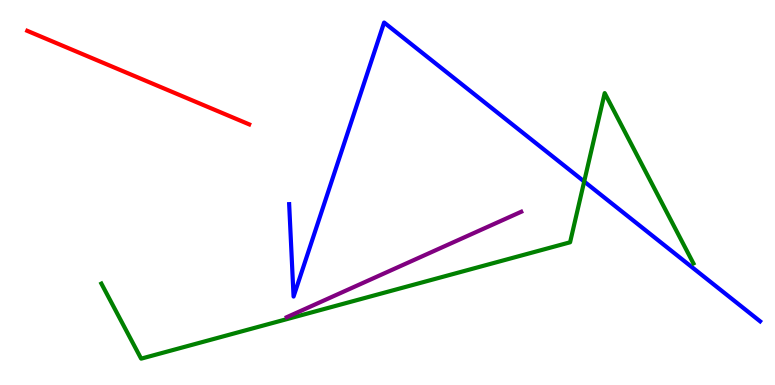[{'lines': ['blue', 'red'], 'intersections': []}, {'lines': ['green', 'red'], 'intersections': []}, {'lines': ['purple', 'red'], 'intersections': []}, {'lines': ['blue', 'green'], 'intersections': [{'x': 7.54, 'y': 5.29}]}, {'lines': ['blue', 'purple'], 'intersections': []}, {'lines': ['green', 'purple'], 'intersections': []}]